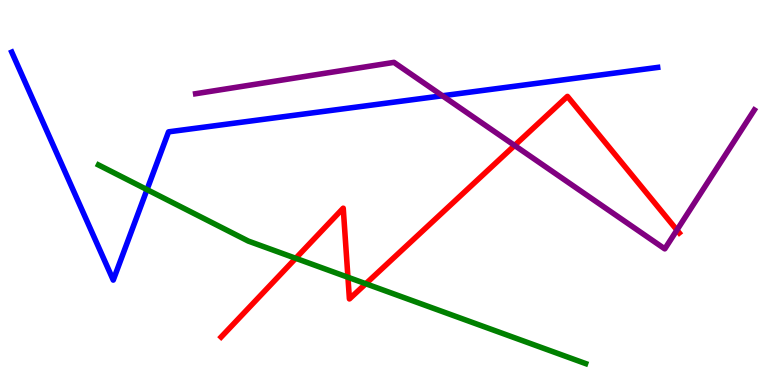[{'lines': ['blue', 'red'], 'intersections': []}, {'lines': ['green', 'red'], 'intersections': [{'x': 3.82, 'y': 3.29}, {'x': 4.49, 'y': 2.8}, {'x': 4.72, 'y': 2.63}]}, {'lines': ['purple', 'red'], 'intersections': [{'x': 6.64, 'y': 6.22}, {'x': 8.73, 'y': 4.02}]}, {'lines': ['blue', 'green'], 'intersections': [{'x': 1.9, 'y': 5.08}]}, {'lines': ['blue', 'purple'], 'intersections': [{'x': 5.71, 'y': 7.51}]}, {'lines': ['green', 'purple'], 'intersections': []}]